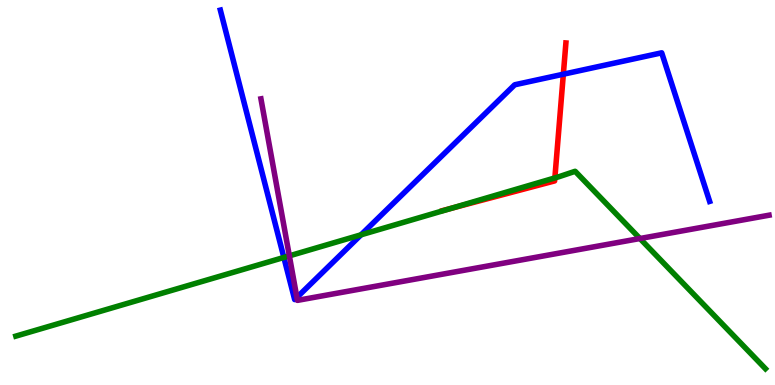[{'lines': ['blue', 'red'], 'intersections': [{'x': 7.27, 'y': 8.07}]}, {'lines': ['green', 'red'], 'intersections': [{'x': 5.83, 'y': 4.59}, {'x': 7.16, 'y': 5.38}]}, {'lines': ['purple', 'red'], 'intersections': []}, {'lines': ['blue', 'green'], 'intersections': [{'x': 3.66, 'y': 3.31}, {'x': 4.66, 'y': 3.9}]}, {'lines': ['blue', 'purple'], 'intersections': [{'x': 3.83, 'y': 2.27}]}, {'lines': ['green', 'purple'], 'intersections': [{'x': 3.73, 'y': 3.35}, {'x': 8.26, 'y': 3.8}]}]